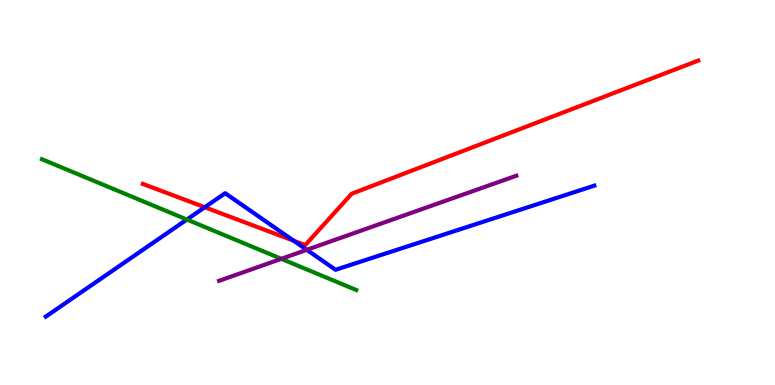[{'lines': ['blue', 'red'], 'intersections': [{'x': 2.64, 'y': 4.62}, {'x': 3.79, 'y': 3.75}]}, {'lines': ['green', 'red'], 'intersections': []}, {'lines': ['purple', 'red'], 'intersections': []}, {'lines': ['blue', 'green'], 'intersections': [{'x': 2.41, 'y': 4.3}]}, {'lines': ['blue', 'purple'], 'intersections': [{'x': 3.96, 'y': 3.51}]}, {'lines': ['green', 'purple'], 'intersections': [{'x': 3.63, 'y': 3.28}]}]